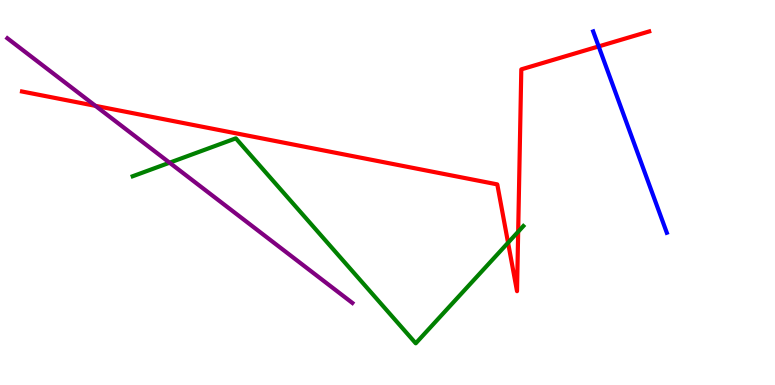[{'lines': ['blue', 'red'], 'intersections': [{'x': 7.72, 'y': 8.79}]}, {'lines': ['green', 'red'], 'intersections': [{'x': 6.56, 'y': 3.7}, {'x': 6.69, 'y': 3.98}]}, {'lines': ['purple', 'red'], 'intersections': [{'x': 1.23, 'y': 7.25}]}, {'lines': ['blue', 'green'], 'intersections': []}, {'lines': ['blue', 'purple'], 'intersections': []}, {'lines': ['green', 'purple'], 'intersections': [{'x': 2.19, 'y': 5.77}]}]